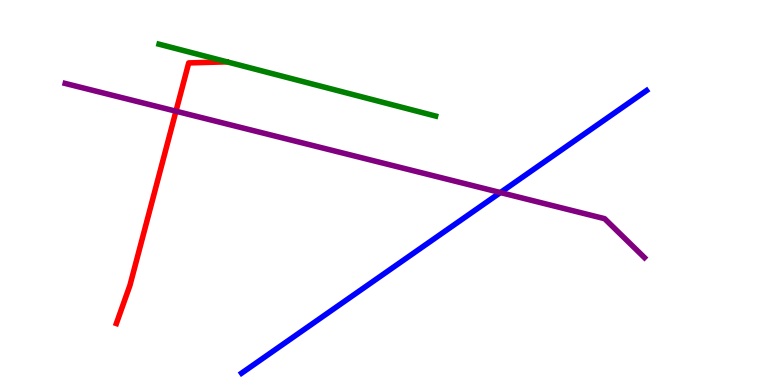[{'lines': ['blue', 'red'], 'intersections': []}, {'lines': ['green', 'red'], 'intersections': []}, {'lines': ['purple', 'red'], 'intersections': [{'x': 2.27, 'y': 7.11}]}, {'lines': ['blue', 'green'], 'intersections': []}, {'lines': ['blue', 'purple'], 'intersections': [{'x': 6.46, 'y': 5.0}]}, {'lines': ['green', 'purple'], 'intersections': []}]